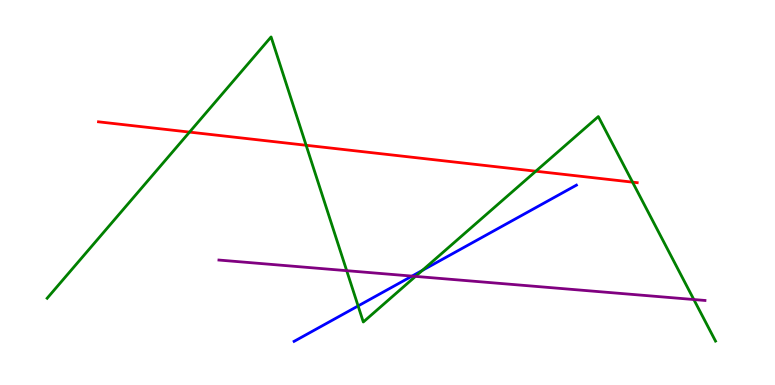[{'lines': ['blue', 'red'], 'intersections': []}, {'lines': ['green', 'red'], 'intersections': [{'x': 2.45, 'y': 6.57}, {'x': 3.95, 'y': 6.23}, {'x': 6.91, 'y': 5.55}, {'x': 8.16, 'y': 5.27}]}, {'lines': ['purple', 'red'], 'intersections': []}, {'lines': ['blue', 'green'], 'intersections': [{'x': 4.62, 'y': 2.05}, {'x': 5.45, 'y': 2.98}]}, {'lines': ['blue', 'purple'], 'intersections': [{'x': 5.32, 'y': 2.83}]}, {'lines': ['green', 'purple'], 'intersections': [{'x': 4.47, 'y': 2.97}, {'x': 5.36, 'y': 2.82}, {'x': 8.95, 'y': 2.22}]}]